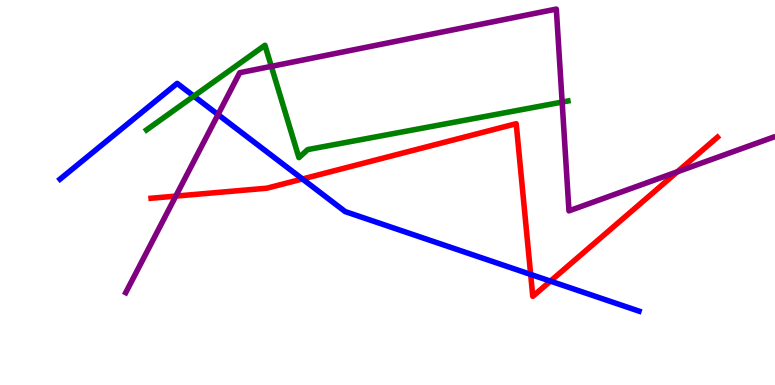[{'lines': ['blue', 'red'], 'intersections': [{'x': 3.9, 'y': 5.35}, {'x': 6.85, 'y': 2.87}, {'x': 7.1, 'y': 2.7}]}, {'lines': ['green', 'red'], 'intersections': []}, {'lines': ['purple', 'red'], 'intersections': [{'x': 2.27, 'y': 4.91}, {'x': 8.74, 'y': 5.54}]}, {'lines': ['blue', 'green'], 'intersections': [{'x': 2.5, 'y': 7.5}]}, {'lines': ['blue', 'purple'], 'intersections': [{'x': 2.81, 'y': 7.02}]}, {'lines': ['green', 'purple'], 'intersections': [{'x': 3.5, 'y': 8.28}, {'x': 7.25, 'y': 7.35}]}]